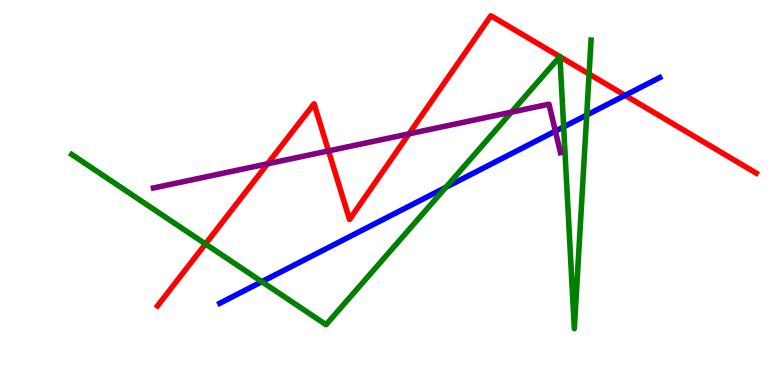[{'lines': ['blue', 'red'], 'intersections': [{'x': 8.07, 'y': 7.52}]}, {'lines': ['green', 'red'], 'intersections': [{'x': 2.65, 'y': 3.66}, {'x': 7.22, 'y': 8.53}, {'x': 7.23, 'y': 8.53}, {'x': 7.6, 'y': 8.08}]}, {'lines': ['purple', 'red'], 'intersections': [{'x': 3.45, 'y': 5.75}, {'x': 4.24, 'y': 6.08}, {'x': 5.28, 'y': 6.52}]}, {'lines': ['blue', 'green'], 'intersections': [{'x': 3.38, 'y': 2.68}, {'x': 5.75, 'y': 5.14}, {'x': 7.27, 'y': 6.7}, {'x': 7.57, 'y': 7.01}]}, {'lines': ['blue', 'purple'], 'intersections': [{'x': 7.17, 'y': 6.59}]}, {'lines': ['green', 'purple'], 'intersections': [{'x': 6.6, 'y': 7.09}]}]